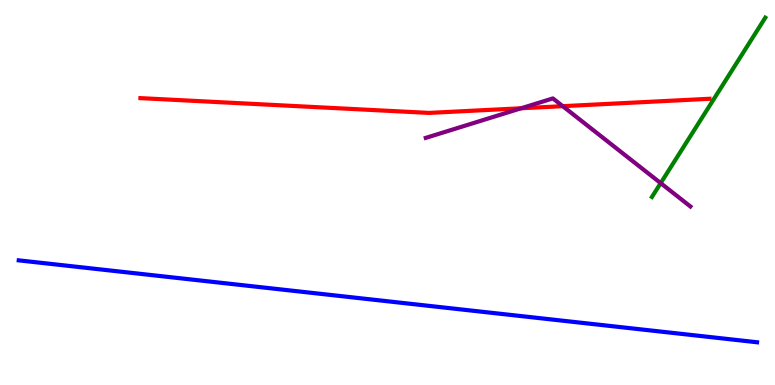[{'lines': ['blue', 'red'], 'intersections': []}, {'lines': ['green', 'red'], 'intersections': []}, {'lines': ['purple', 'red'], 'intersections': [{'x': 6.72, 'y': 7.19}, {'x': 7.26, 'y': 7.24}]}, {'lines': ['blue', 'green'], 'intersections': []}, {'lines': ['blue', 'purple'], 'intersections': []}, {'lines': ['green', 'purple'], 'intersections': [{'x': 8.53, 'y': 5.24}]}]